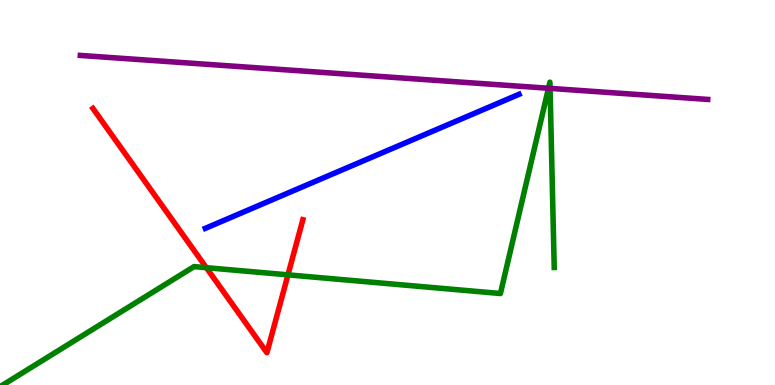[{'lines': ['blue', 'red'], 'intersections': []}, {'lines': ['green', 'red'], 'intersections': [{'x': 2.66, 'y': 3.05}, {'x': 3.72, 'y': 2.86}]}, {'lines': ['purple', 'red'], 'intersections': []}, {'lines': ['blue', 'green'], 'intersections': []}, {'lines': ['blue', 'purple'], 'intersections': []}, {'lines': ['green', 'purple'], 'intersections': [{'x': 7.08, 'y': 7.71}, {'x': 7.1, 'y': 7.7}]}]